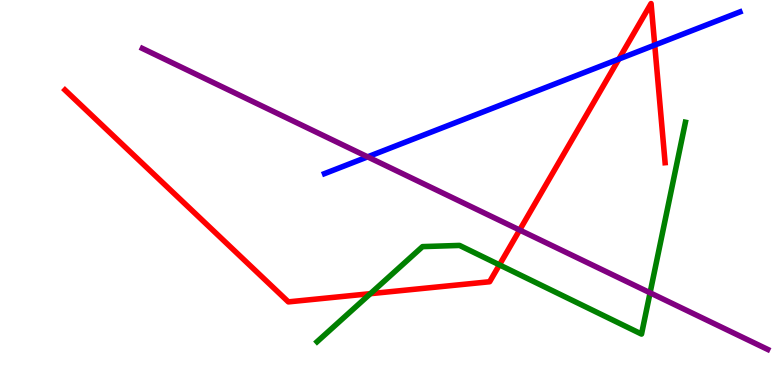[{'lines': ['blue', 'red'], 'intersections': [{'x': 7.99, 'y': 8.47}, {'x': 8.45, 'y': 8.83}]}, {'lines': ['green', 'red'], 'intersections': [{'x': 4.78, 'y': 2.37}, {'x': 6.44, 'y': 3.12}]}, {'lines': ['purple', 'red'], 'intersections': [{'x': 6.71, 'y': 4.03}]}, {'lines': ['blue', 'green'], 'intersections': []}, {'lines': ['blue', 'purple'], 'intersections': [{'x': 4.74, 'y': 5.93}]}, {'lines': ['green', 'purple'], 'intersections': [{'x': 8.39, 'y': 2.39}]}]